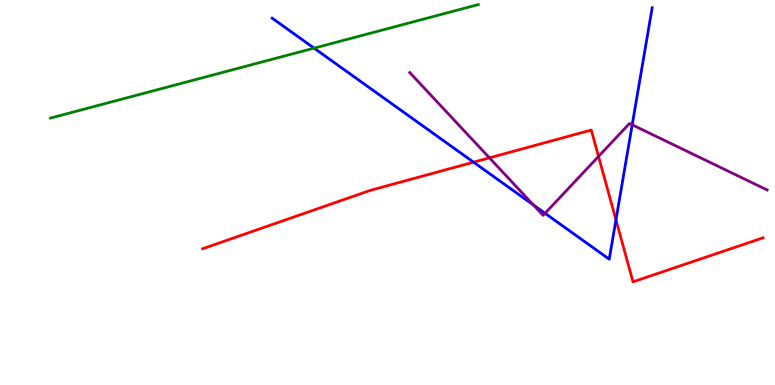[{'lines': ['blue', 'red'], 'intersections': [{'x': 6.11, 'y': 5.79}, {'x': 7.95, 'y': 4.29}]}, {'lines': ['green', 'red'], 'intersections': []}, {'lines': ['purple', 'red'], 'intersections': [{'x': 6.32, 'y': 5.9}, {'x': 7.72, 'y': 5.94}]}, {'lines': ['blue', 'green'], 'intersections': [{'x': 4.05, 'y': 8.75}]}, {'lines': ['blue', 'purple'], 'intersections': [{'x': 6.88, 'y': 4.67}, {'x': 7.03, 'y': 4.46}, {'x': 8.16, 'y': 6.76}]}, {'lines': ['green', 'purple'], 'intersections': []}]